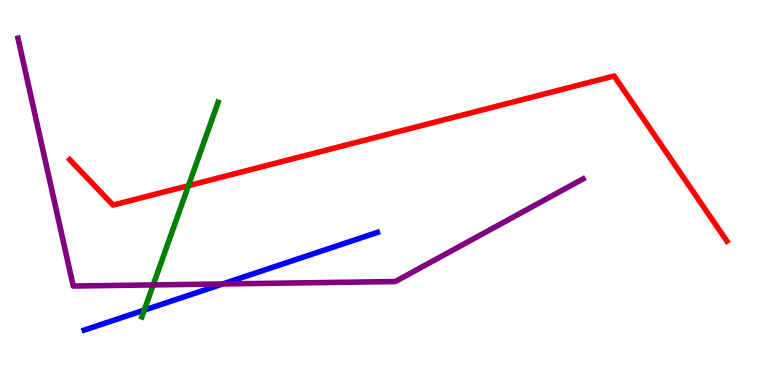[{'lines': ['blue', 'red'], 'intersections': []}, {'lines': ['green', 'red'], 'intersections': [{'x': 2.43, 'y': 5.18}]}, {'lines': ['purple', 'red'], 'intersections': []}, {'lines': ['blue', 'green'], 'intersections': [{'x': 1.86, 'y': 1.95}]}, {'lines': ['blue', 'purple'], 'intersections': [{'x': 2.87, 'y': 2.62}]}, {'lines': ['green', 'purple'], 'intersections': [{'x': 1.98, 'y': 2.6}]}]